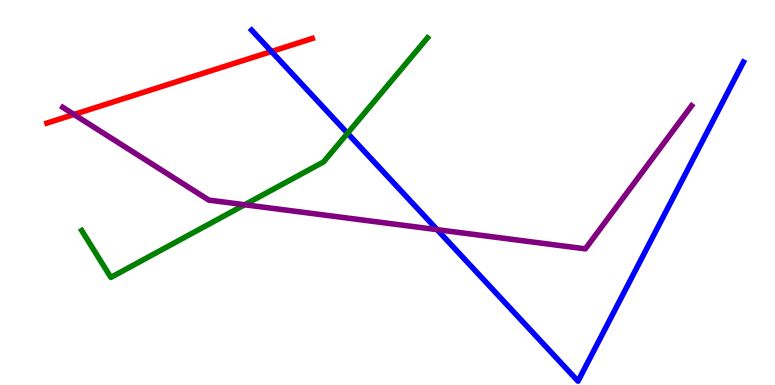[{'lines': ['blue', 'red'], 'intersections': [{'x': 3.5, 'y': 8.66}]}, {'lines': ['green', 'red'], 'intersections': []}, {'lines': ['purple', 'red'], 'intersections': [{'x': 0.955, 'y': 7.03}]}, {'lines': ['blue', 'green'], 'intersections': [{'x': 4.48, 'y': 6.54}]}, {'lines': ['blue', 'purple'], 'intersections': [{'x': 5.64, 'y': 4.03}]}, {'lines': ['green', 'purple'], 'intersections': [{'x': 3.16, 'y': 4.68}]}]